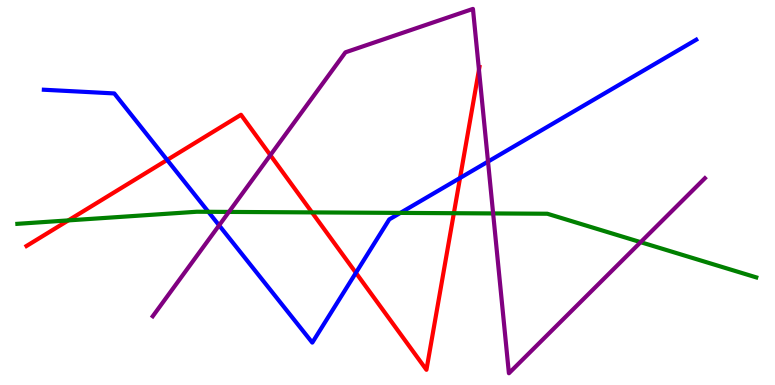[{'lines': ['blue', 'red'], 'intersections': [{'x': 2.16, 'y': 5.85}, {'x': 4.59, 'y': 2.91}, {'x': 5.94, 'y': 5.38}]}, {'lines': ['green', 'red'], 'intersections': [{'x': 0.882, 'y': 4.28}, {'x': 4.03, 'y': 4.48}, {'x': 5.86, 'y': 4.46}]}, {'lines': ['purple', 'red'], 'intersections': [{'x': 3.49, 'y': 5.97}, {'x': 6.18, 'y': 8.19}]}, {'lines': ['blue', 'green'], 'intersections': [{'x': 2.69, 'y': 4.5}, {'x': 5.17, 'y': 4.47}]}, {'lines': ['blue', 'purple'], 'intersections': [{'x': 2.83, 'y': 4.15}, {'x': 6.3, 'y': 5.8}]}, {'lines': ['green', 'purple'], 'intersections': [{'x': 2.95, 'y': 4.5}, {'x': 6.36, 'y': 4.46}, {'x': 8.27, 'y': 3.71}]}]